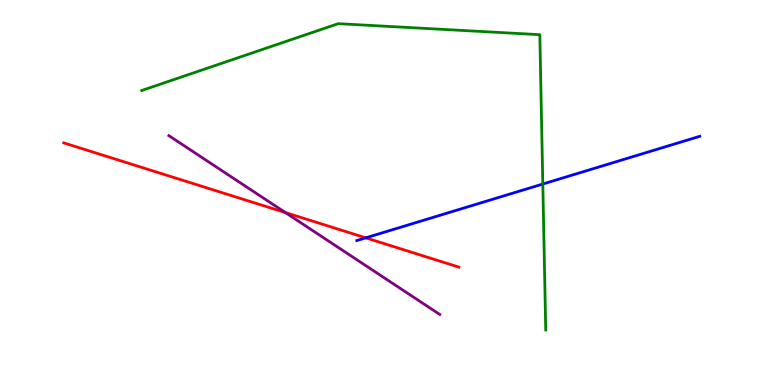[{'lines': ['blue', 'red'], 'intersections': [{'x': 4.72, 'y': 3.82}]}, {'lines': ['green', 'red'], 'intersections': []}, {'lines': ['purple', 'red'], 'intersections': [{'x': 3.68, 'y': 4.48}]}, {'lines': ['blue', 'green'], 'intersections': [{'x': 7.0, 'y': 5.22}]}, {'lines': ['blue', 'purple'], 'intersections': []}, {'lines': ['green', 'purple'], 'intersections': []}]